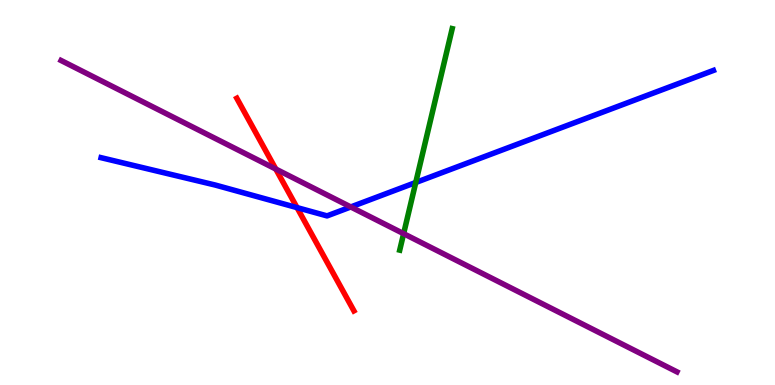[{'lines': ['blue', 'red'], 'intersections': [{'x': 3.83, 'y': 4.61}]}, {'lines': ['green', 'red'], 'intersections': []}, {'lines': ['purple', 'red'], 'intersections': [{'x': 3.56, 'y': 5.61}]}, {'lines': ['blue', 'green'], 'intersections': [{'x': 5.36, 'y': 5.26}]}, {'lines': ['blue', 'purple'], 'intersections': [{'x': 4.53, 'y': 4.62}]}, {'lines': ['green', 'purple'], 'intersections': [{'x': 5.21, 'y': 3.93}]}]